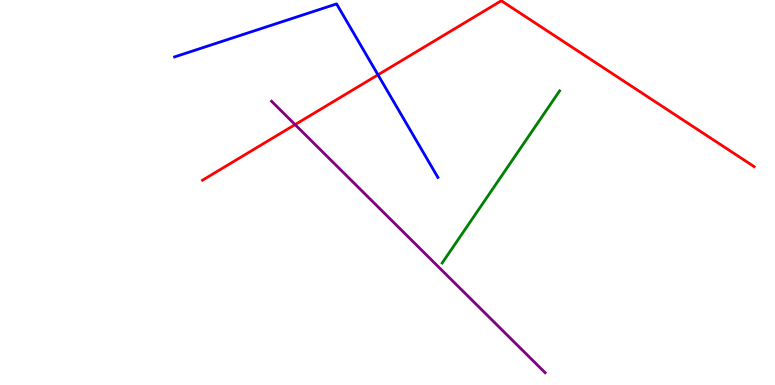[{'lines': ['blue', 'red'], 'intersections': [{'x': 4.88, 'y': 8.06}]}, {'lines': ['green', 'red'], 'intersections': []}, {'lines': ['purple', 'red'], 'intersections': [{'x': 3.81, 'y': 6.76}]}, {'lines': ['blue', 'green'], 'intersections': []}, {'lines': ['blue', 'purple'], 'intersections': []}, {'lines': ['green', 'purple'], 'intersections': []}]